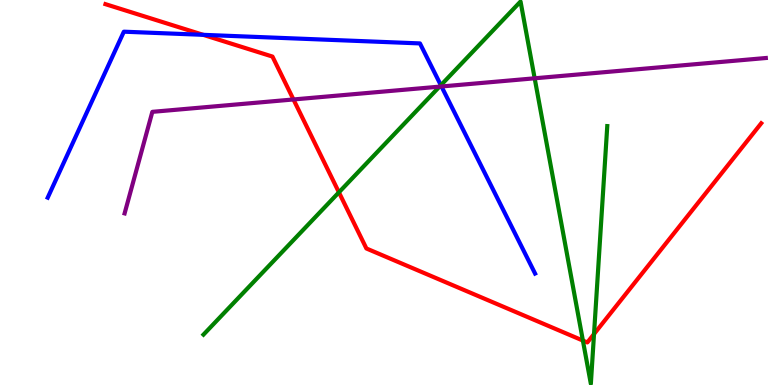[{'lines': ['blue', 'red'], 'intersections': [{'x': 2.62, 'y': 9.1}]}, {'lines': ['green', 'red'], 'intersections': [{'x': 4.37, 'y': 5.0}, {'x': 7.52, 'y': 1.15}, {'x': 7.66, 'y': 1.32}]}, {'lines': ['purple', 'red'], 'intersections': [{'x': 3.79, 'y': 7.42}]}, {'lines': ['blue', 'green'], 'intersections': [{'x': 5.69, 'y': 7.79}]}, {'lines': ['blue', 'purple'], 'intersections': [{'x': 5.7, 'y': 7.75}]}, {'lines': ['green', 'purple'], 'intersections': [{'x': 5.67, 'y': 7.75}, {'x': 6.9, 'y': 7.97}]}]